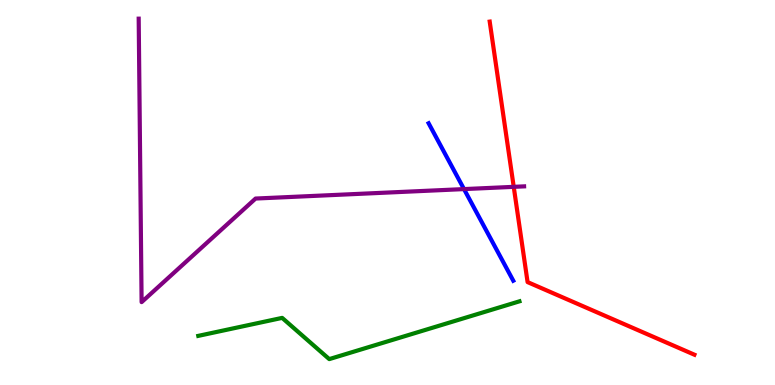[{'lines': ['blue', 'red'], 'intersections': []}, {'lines': ['green', 'red'], 'intersections': []}, {'lines': ['purple', 'red'], 'intersections': [{'x': 6.63, 'y': 5.15}]}, {'lines': ['blue', 'green'], 'intersections': []}, {'lines': ['blue', 'purple'], 'intersections': [{'x': 5.99, 'y': 5.09}]}, {'lines': ['green', 'purple'], 'intersections': []}]